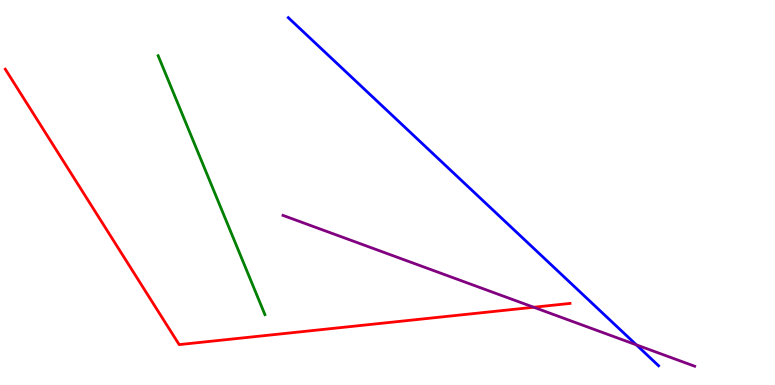[{'lines': ['blue', 'red'], 'intersections': []}, {'lines': ['green', 'red'], 'intersections': []}, {'lines': ['purple', 'red'], 'intersections': [{'x': 6.89, 'y': 2.02}]}, {'lines': ['blue', 'green'], 'intersections': []}, {'lines': ['blue', 'purple'], 'intersections': [{'x': 8.21, 'y': 1.04}]}, {'lines': ['green', 'purple'], 'intersections': []}]